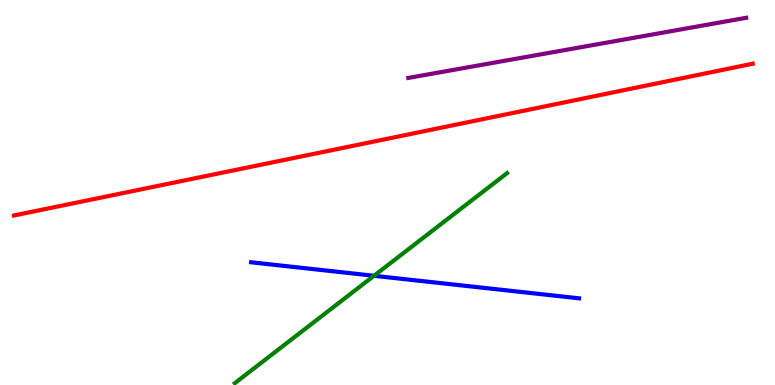[{'lines': ['blue', 'red'], 'intersections': []}, {'lines': ['green', 'red'], 'intersections': []}, {'lines': ['purple', 'red'], 'intersections': []}, {'lines': ['blue', 'green'], 'intersections': [{'x': 4.83, 'y': 2.84}]}, {'lines': ['blue', 'purple'], 'intersections': []}, {'lines': ['green', 'purple'], 'intersections': []}]